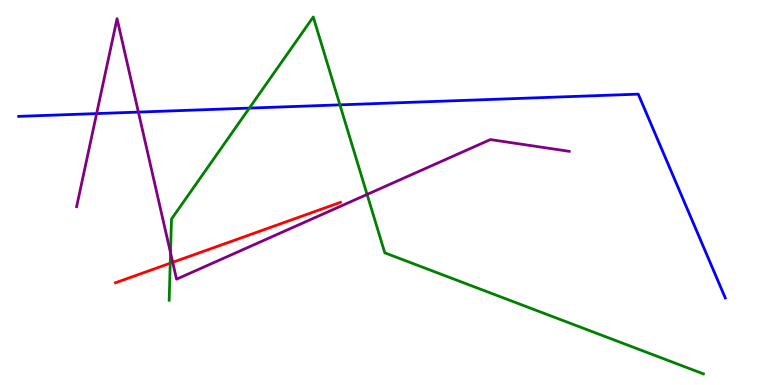[{'lines': ['blue', 'red'], 'intersections': []}, {'lines': ['green', 'red'], 'intersections': [{'x': 2.2, 'y': 3.16}]}, {'lines': ['purple', 'red'], 'intersections': [{'x': 2.23, 'y': 3.19}]}, {'lines': ['blue', 'green'], 'intersections': [{'x': 3.22, 'y': 7.19}, {'x': 4.39, 'y': 7.28}]}, {'lines': ['blue', 'purple'], 'intersections': [{'x': 1.25, 'y': 7.05}, {'x': 1.79, 'y': 7.09}]}, {'lines': ['green', 'purple'], 'intersections': [{'x': 2.2, 'y': 3.43}, {'x': 4.74, 'y': 4.95}]}]